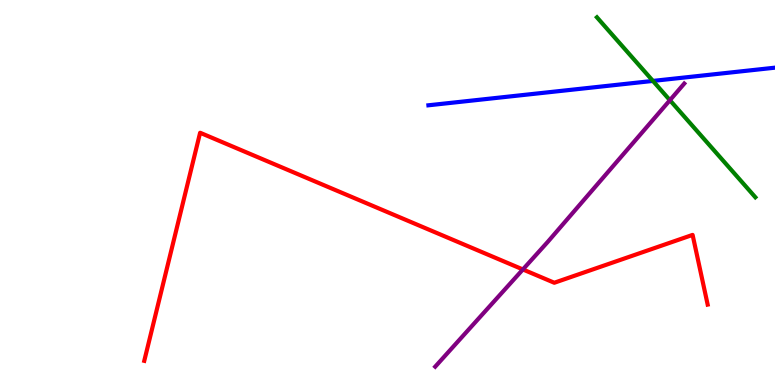[{'lines': ['blue', 'red'], 'intersections': []}, {'lines': ['green', 'red'], 'intersections': []}, {'lines': ['purple', 'red'], 'intersections': [{'x': 6.75, 'y': 3.0}]}, {'lines': ['blue', 'green'], 'intersections': [{'x': 8.42, 'y': 7.9}]}, {'lines': ['blue', 'purple'], 'intersections': []}, {'lines': ['green', 'purple'], 'intersections': [{'x': 8.64, 'y': 7.4}]}]